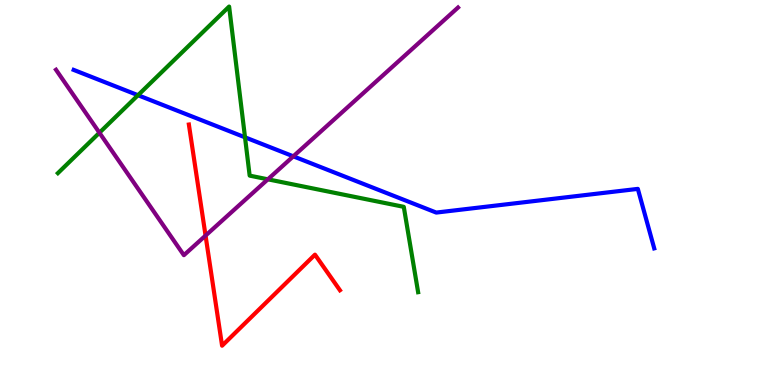[{'lines': ['blue', 'red'], 'intersections': []}, {'lines': ['green', 'red'], 'intersections': []}, {'lines': ['purple', 'red'], 'intersections': [{'x': 2.65, 'y': 3.88}]}, {'lines': ['blue', 'green'], 'intersections': [{'x': 1.78, 'y': 7.53}, {'x': 3.16, 'y': 6.43}]}, {'lines': ['blue', 'purple'], 'intersections': [{'x': 3.78, 'y': 5.94}]}, {'lines': ['green', 'purple'], 'intersections': [{'x': 1.28, 'y': 6.55}, {'x': 3.46, 'y': 5.34}]}]